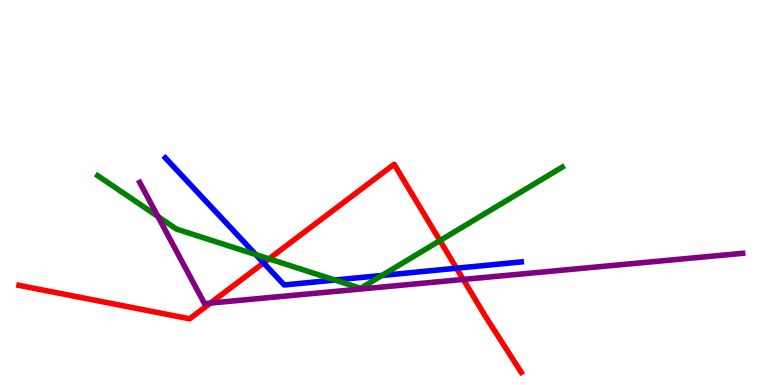[{'lines': ['blue', 'red'], 'intersections': [{'x': 3.4, 'y': 3.17}, {'x': 5.89, 'y': 3.03}]}, {'lines': ['green', 'red'], 'intersections': [{'x': 3.47, 'y': 3.28}, {'x': 5.68, 'y': 3.75}]}, {'lines': ['purple', 'red'], 'intersections': [{'x': 2.72, 'y': 2.13}, {'x': 5.98, 'y': 2.74}]}, {'lines': ['blue', 'green'], 'intersections': [{'x': 3.3, 'y': 3.39}, {'x': 4.32, 'y': 2.73}, {'x': 4.93, 'y': 2.85}]}, {'lines': ['blue', 'purple'], 'intersections': []}, {'lines': ['green', 'purple'], 'intersections': [{'x': 2.04, 'y': 4.38}]}]